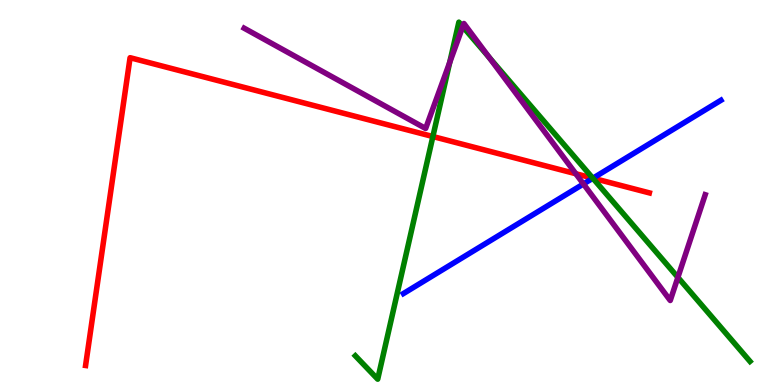[{'lines': ['blue', 'red'], 'intersections': [{'x': 7.65, 'y': 5.37}]}, {'lines': ['green', 'red'], 'intersections': [{'x': 5.59, 'y': 6.45}, {'x': 7.65, 'y': 5.37}]}, {'lines': ['purple', 'red'], 'intersections': [{'x': 7.43, 'y': 5.49}]}, {'lines': ['blue', 'green'], 'intersections': [{'x': 7.65, 'y': 5.37}]}, {'lines': ['blue', 'purple'], 'intersections': [{'x': 7.53, 'y': 5.22}]}, {'lines': ['green', 'purple'], 'intersections': [{'x': 5.8, 'y': 8.38}, {'x': 5.97, 'y': 9.31}, {'x': 6.31, 'y': 8.5}, {'x': 8.75, 'y': 2.8}]}]